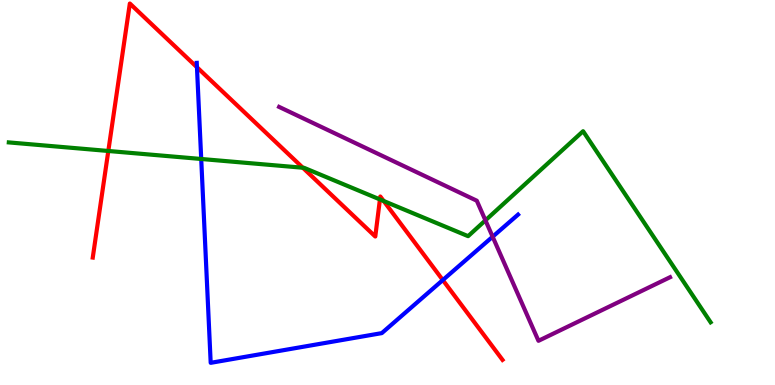[{'lines': ['blue', 'red'], 'intersections': [{'x': 2.54, 'y': 8.25}, {'x': 5.71, 'y': 2.73}]}, {'lines': ['green', 'red'], 'intersections': [{'x': 1.4, 'y': 6.08}, {'x': 3.91, 'y': 5.64}, {'x': 4.9, 'y': 4.82}, {'x': 4.95, 'y': 4.78}]}, {'lines': ['purple', 'red'], 'intersections': []}, {'lines': ['blue', 'green'], 'intersections': [{'x': 2.6, 'y': 5.87}]}, {'lines': ['blue', 'purple'], 'intersections': [{'x': 6.36, 'y': 3.85}]}, {'lines': ['green', 'purple'], 'intersections': [{'x': 6.26, 'y': 4.28}]}]